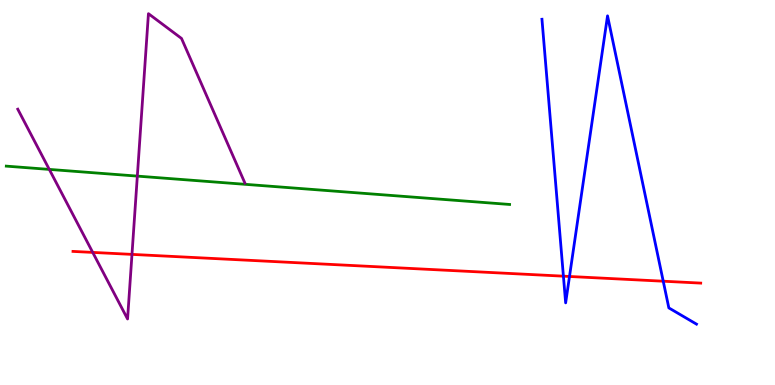[{'lines': ['blue', 'red'], 'intersections': [{'x': 7.27, 'y': 2.83}, {'x': 7.35, 'y': 2.82}, {'x': 8.56, 'y': 2.7}]}, {'lines': ['green', 'red'], 'intersections': []}, {'lines': ['purple', 'red'], 'intersections': [{'x': 1.2, 'y': 3.44}, {'x': 1.7, 'y': 3.39}]}, {'lines': ['blue', 'green'], 'intersections': []}, {'lines': ['blue', 'purple'], 'intersections': []}, {'lines': ['green', 'purple'], 'intersections': [{'x': 0.636, 'y': 5.6}, {'x': 1.77, 'y': 5.43}]}]